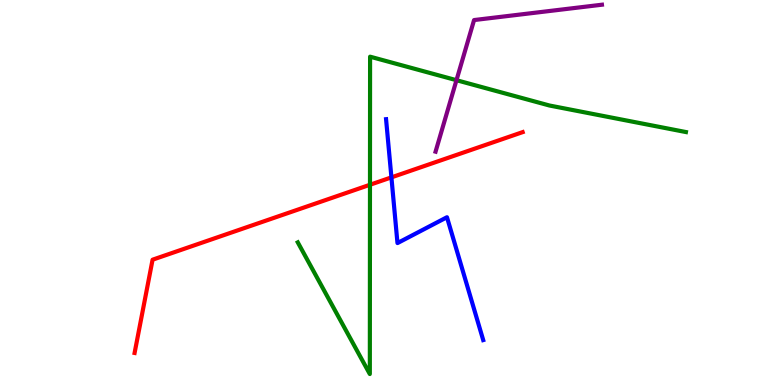[{'lines': ['blue', 'red'], 'intersections': [{'x': 5.05, 'y': 5.39}]}, {'lines': ['green', 'red'], 'intersections': [{'x': 4.77, 'y': 5.2}]}, {'lines': ['purple', 'red'], 'intersections': []}, {'lines': ['blue', 'green'], 'intersections': []}, {'lines': ['blue', 'purple'], 'intersections': []}, {'lines': ['green', 'purple'], 'intersections': [{'x': 5.89, 'y': 7.92}]}]